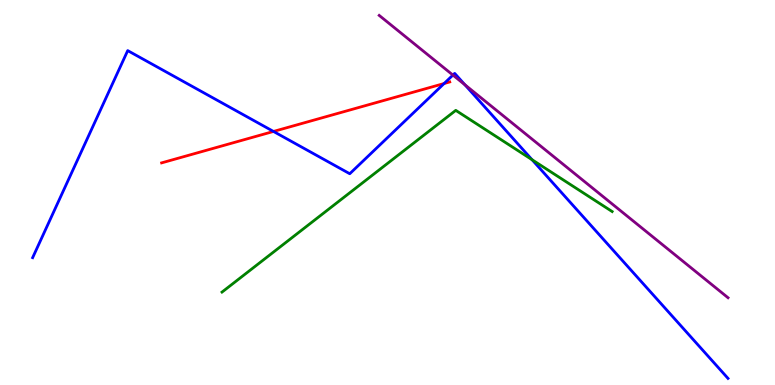[{'lines': ['blue', 'red'], 'intersections': [{'x': 3.53, 'y': 6.59}, {'x': 5.73, 'y': 7.83}]}, {'lines': ['green', 'red'], 'intersections': []}, {'lines': ['purple', 'red'], 'intersections': []}, {'lines': ['blue', 'green'], 'intersections': [{'x': 6.87, 'y': 5.85}]}, {'lines': ['blue', 'purple'], 'intersections': [{'x': 5.84, 'y': 8.05}, {'x': 6.0, 'y': 7.8}]}, {'lines': ['green', 'purple'], 'intersections': []}]